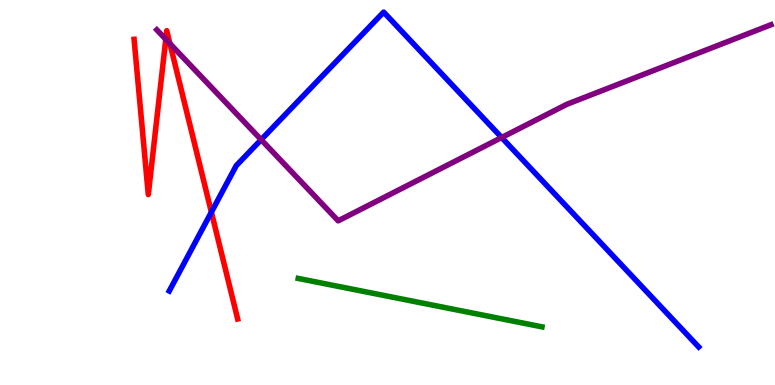[{'lines': ['blue', 'red'], 'intersections': [{'x': 2.73, 'y': 4.49}]}, {'lines': ['green', 'red'], 'intersections': []}, {'lines': ['purple', 'red'], 'intersections': [{'x': 2.14, 'y': 8.98}, {'x': 2.19, 'y': 8.87}]}, {'lines': ['blue', 'green'], 'intersections': []}, {'lines': ['blue', 'purple'], 'intersections': [{'x': 3.37, 'y': 6.37}, {'x': 6.47, 'y': 6.43}]}, {'lines': ['green', 'purple'], 'intersections': []}]